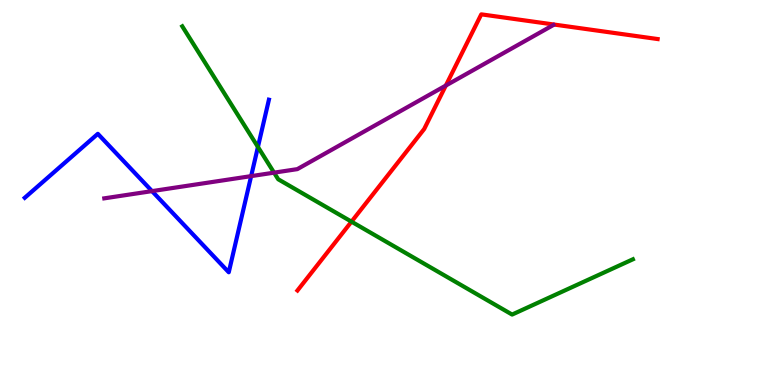[{'lines': ['blue', 'red'], 'intersections': []}, {'lines': ['green', 'red'], 'intersections': [{'x': 4.54, 'y': 4.24}]}, {'lines': ['purple', 'red'], 'intersections': [{'x': 5.75, 'y': 7.78}]}, {'lines': ['blue', 'green'], 'intersections': [{'x': 3.33, 'y': 6.18}]}, {'lines': ['blue', 'purple'], 'intersections': [{'x': 1.96, 'y': 5.04}, {'x': 3.24, 'y': 5.43}]}, {'lines': ['green', 'purple'], 'intersections': [{'x': 3.54, 'y': 5.52}]}]